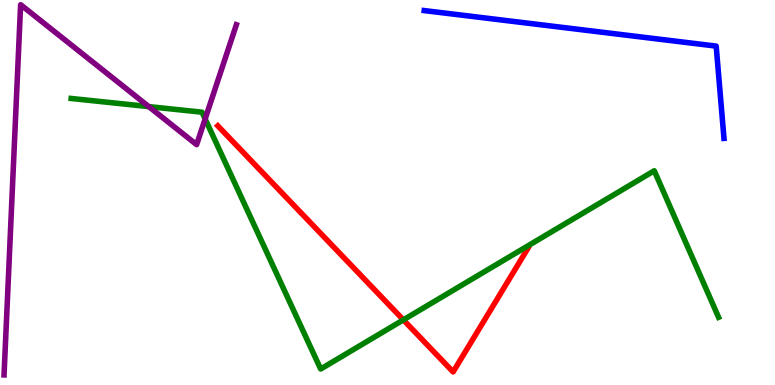[{'lines': ['blue', 'red'], 'intersections': []}, {'lines': ['green', 'red'], 'intersections': [{'x': 5.2, 'y': 1.69}]}, {'lines': ['purple', 'red'], 'intersections': []}, {'lines': ['blue', 'green'], 'intersections': []}, {'lines': ['blue', 'purple'], 'intersections': []}, {'lines': ['green', 'purple'], 'intersections': [{'x': 1.92, 'y': 7.23}, {'x': 2.65, 'y': 6.91}]}]